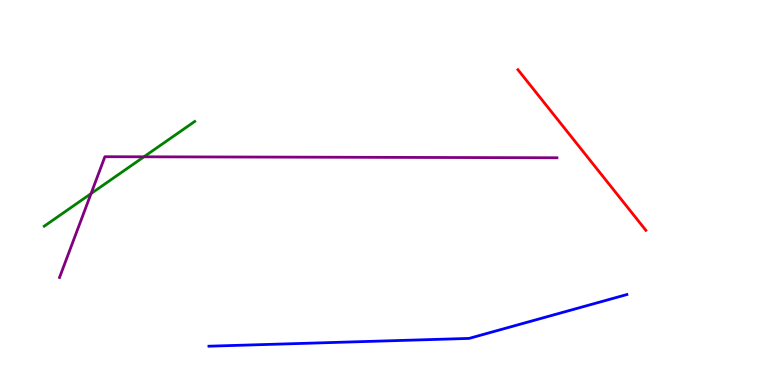[{'lines': ['blue', 'red'], 'intersections': []}, {'lines': ['green', 'red'], 'intersections': []}, {'lines': ['purple', 'red'], 'intersections': []}, {'lines': ['blue', 'green'], 'intersections': []}, {'lines': ['blue', 'purple'], 'intersections': []}, {'lines': ['green', 'purple'], 'intersections': [{'x': 1.17, 'y': 4.97}, {'x': 1.86, 'y': 5.93}]}]